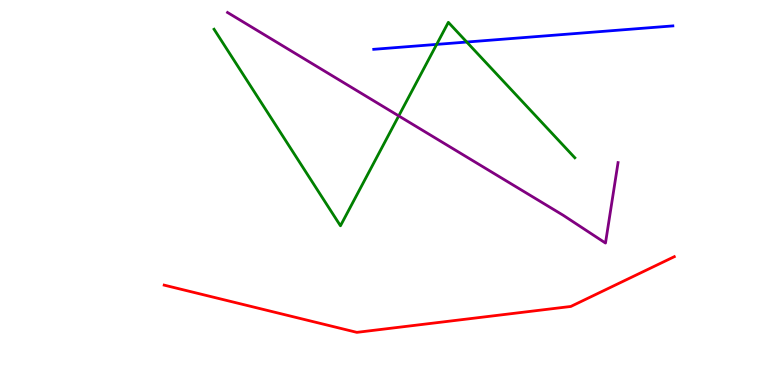[{'lines': ['blue', 'red'], 'intersections': []}, {'lines': ['green', 'red'], 'intersections': []}, {'lines': ['purple', 'red'], 'intersections': []}, {'lines': ['blue', 'green'], 'intersections': [{'x': 5.63, 'y': 8.85}, {'x': 6.02, 'y': 8.91}]}, {'lines': ['blue', 'purple'], 'intersections': []}, {'lines': ['green', 'purple'], 'intersections': [{'x': 5.14, 'y': 6.99}]}]